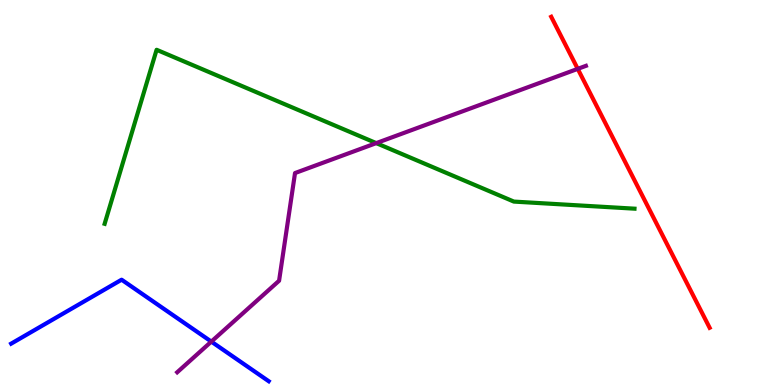[{'lines': ['blue', 'red'], 'intersections': []}, {'lines': ['green', 'red'], 'intersections': []}, {'lines': ['purple', 'red'], 'intersections': [{'x': 7.45, 'y': 8.21}]}, {'lines': ['blue', 'green'], 'intersections': []}, {'lines': ['blue', 'purple'], 'intersections': [{'x': 2.73, 'y': 1.13}]}, {'lines': ['green', 'purple'], 'intersections': [{'x': 4.85, 'y': 6.28}]}]